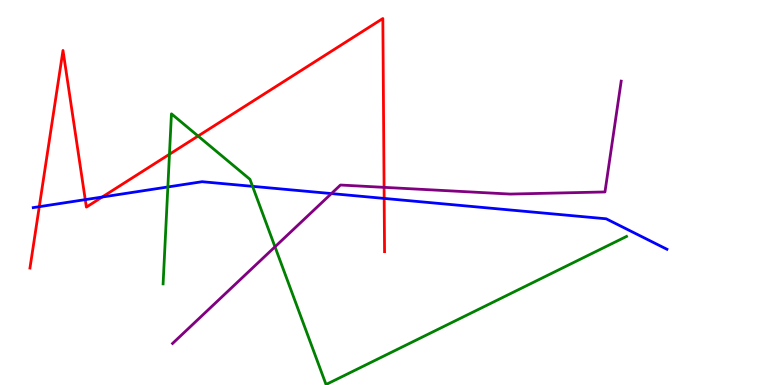[{'lines': ['blue', 'red'], 'intersections': [{'x': 0.507, 'y': 4.63}, {'x': 1.1, 'y': 4.81}, {'x': 1.32, 'y': 4.88}, {'x': 4.96, 'y': 4.85}]}, {'lines': ['green', 'red'], 'intersections': [{'x': 2.19, 'y': 5.99}, {'x': 2.56, 'y': 6.47}]}, {'lines': ['purple', 'red'], 'intersections': [{'x': 4.96, 'y': 5.13}]}, {'lines': ['blue', 'green'], 'intersections': [{'x': 2.17, 'y': 5.14}, {'x': 3.26, 'y': 5.16}]}, {'lines': ['blue', 'purple'], 'intersections': [{'x': 4.28, 'y': 4.97}]}, {'lines': ['green', 'purple'], 'intersections': [{'x': 3.55, 'y': 3.59}]}]